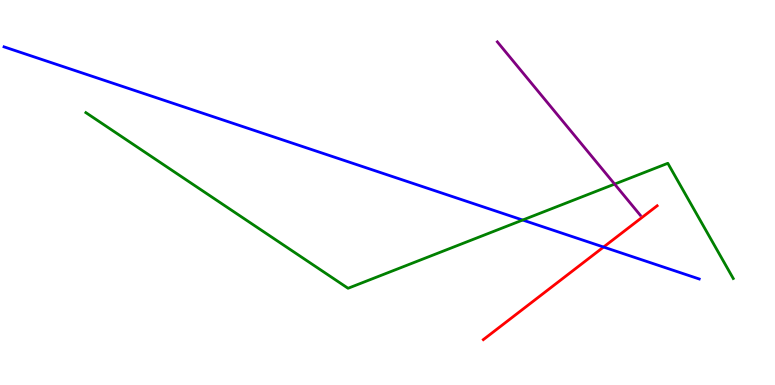[{'lines': ['blue', 'red'], 'intersections': [{'x': 7.79, 'y': 3.58}]}, {'lines': ['green', 'red'], 'intersections': []}, {'lines': ['purple', 'red'], 'intersections': []}, {'lines': ['blue', 'green'], 'intersections': [{'x': 6.74, 'y': 4.28}]}, {'lines': ['blue', 'purple'], 'intersections': []}, {'lines': ['green', 'purple'], 'intersections': [{'x': 7.93, 'y': 5.22}]}]